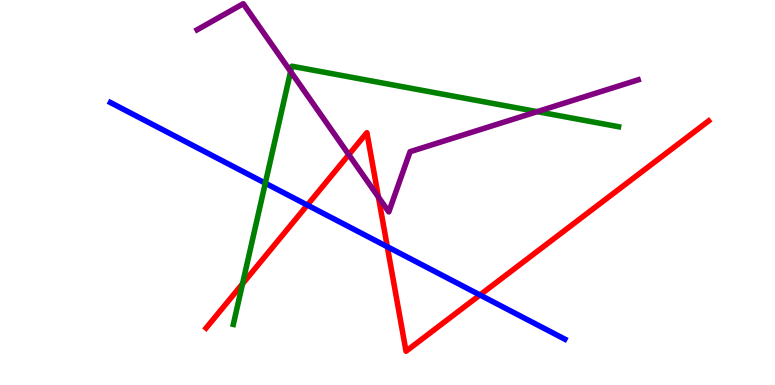[{'lines': ['blue', 'red'], 'intersections': [{'x': 3.97, 'y': 4.67}, {'x': 5.0, 'y': 3.59}, {'x': 6.19, 'y': 2.34}]}, {'lines': ['green', 'red'], 'intersections': [{'x': 3.13, 'y': 2.63}]}, {'lines': ['purple', 'red'], 'intersections': [{'x': 4.5, 'y': 5.98}, {'x': 4.88, 'y': 4.88}]}, {'lines': ['blue', 'green'], 'intersections': [{'x': 3.42, 'y': 5.24}]}, {'lines': ['blue', 'purple'], 'intersections': []}, {'lines': ['green', 'purple'], 'intersections': [{'x': 3.75, 'y': 8.14}, {'x': 6.93, 'y': 7.1}]}]